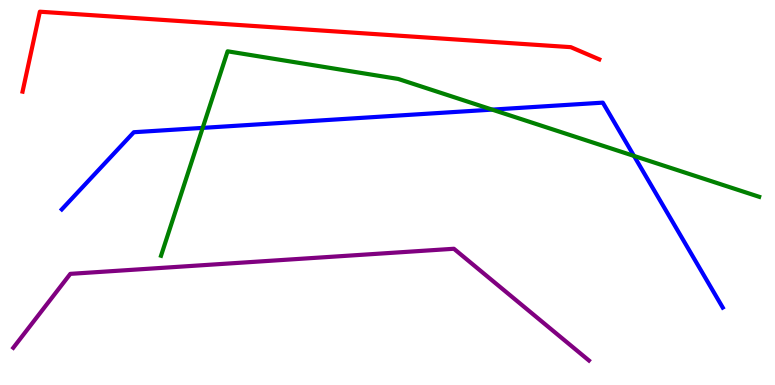[{'lines': ['blue', 'red'], 'intersections': []}, {'lines': ['green', 'red'], 'intersections': []}, {'lines': ['purple', 'red'], 'intersections': []}, {'lines': ['blue', 'green'], 'intersections': [{'x': 2.62, 'y': 6.68}, {'x': 6.35, 'y': 7.15}, {'x': 8.18, 'y': 5.95}]}, {'lines': ['blue', 'purple'], 'intersections': []}, {'lines': ['green', 'purple'], 'intersections': []}]